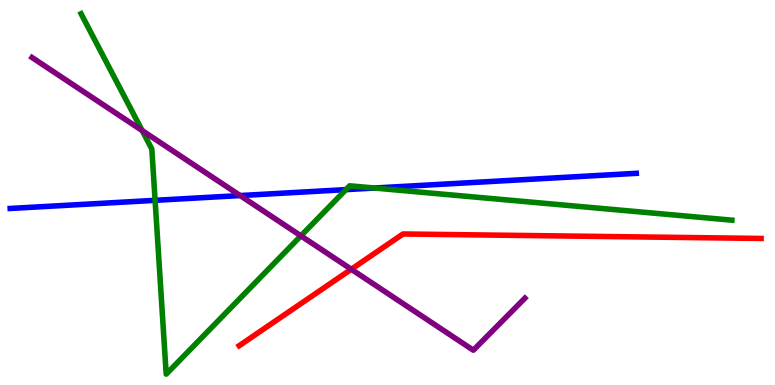[{'lines': ['blue', 'red'], 'intersections': []}, {'lines': ['green', 'red'], 'intersections': []}, {'lines': ['purple', 'red'], 'intersections': [{'x': 4.53, 'y': 3.01}]}, {'lines': ['blue', 'green'], 'intersections': [{'x': 2.0, 'y': 4.8}, {'x': 4.46, 'y': 5.07}, {'x': 4.83, 'y': 5.12}]}, {'lines': ['blue', 'purple'], 'intersections': [{'x': 3.1, 'y': 4.92}]}, {'lines': ['green', 'purple'], 'intersections': [{'x': 1.83, 'y': 6.61}, {'x': 3.88, 'y': 3.87}]}]